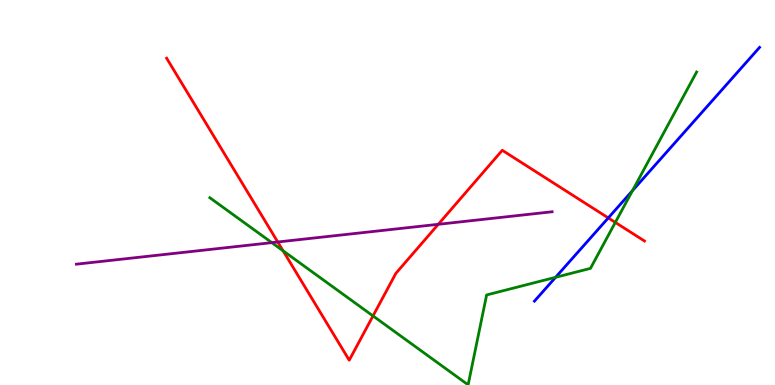[{'lines': ['blue', 'red'], 'intersections': [{'x': 7.85, 'y': 4.34}]}, {'lines': ['green', 'red'], 'intersections': [{'x': 3.65, 'y': 3.49}, {'x': 4.81, 'y': 1.79}, {'x': 7.94, 'y': 4.22}]}, {'lines': ['purple', 'red'], 'intersections': [{'x': 3.58, 'y': 3.71}, {'x': 5.66, 'y': 4.17}]}, {'lines': ['blue', 'green'], 'intersections': [{'x': 7.17, 'y': 2.8}, {'x': 8.16, 'y': 5.05}]}, {'lines': ['blue', 'purple'], 'intersections': []}, {'lines': ['green', 'purple'], 'intersections': [{'x': 3.51, 'y': 3.7}]}]